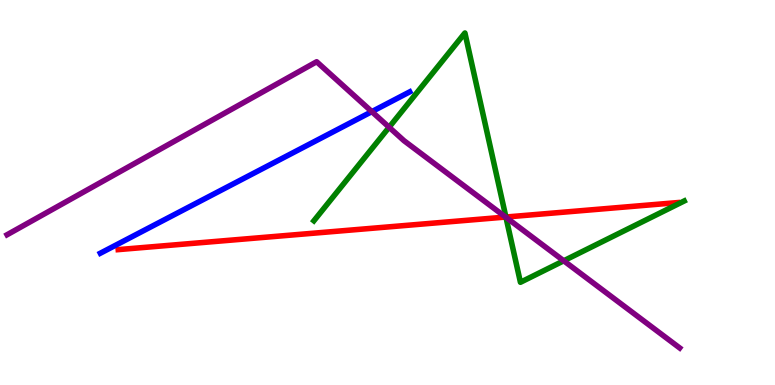[{'lines': ['blue', 'red'], 'intersections': []}, {'lines': ['green', 'red'], 'intersections': [{'x': 6.53, 'y': 4.36}]}, {'lines': ['purple', 'red'], 'intersections': [{'x': 6.52, 'y': 4.36}]}, {'lines': ['blue', 'green'], 'intersections': []}, {'lines': ['blue', 'purple'], 'intersections': [{'x': 4.8, 'y': 7.1}]}, {'lines': ['green', 'purple'], 'intersections': [{'x': 5.02, 'y': 6.7}, {'x': 6.53, 'y': 4.35}, {'x': 7.27, 'y': 3.23}]}]